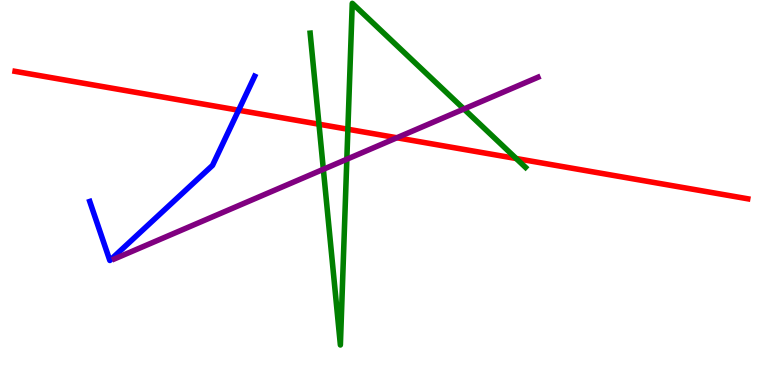[{'lines': ['blue', 'red'], 'intersections': [{'x': 3.08, 'y': 7.14}]}, {'lines': ['green', 'red'], 'intersections': [{'x': 4.12, 'y': 6.77}, {'x': 4.49, 'y': 6.64}, {'x': 6.66, 'y': 5.88}]}, {'lines': ['purple', 'red'], 'intersections': [{'x': 5.12, 'y': 6.42}]}, {'lines': ['blue', 'green'], 'intersections': []}, {'lines': ['blue', 'purple'], 'intersections': []}, {'lines': ['green', 'purple'], 'intersections': [{'x': 4.17, 'y': 5.6}, {'x': 4.48, 'y': 5.86}, {'x': 5.99, 'y': 7.17}]}]